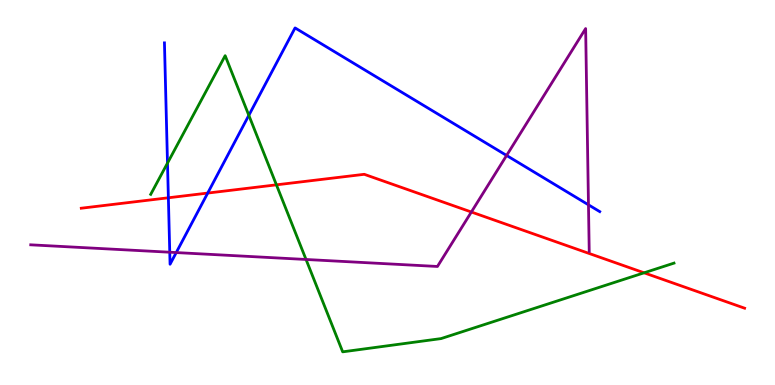[{'lines': ['blue', 'red'], 'intersections': [{'x': 2.17, 'y': 4.86}, {'x': 2.68, 'y': 4.99}]}, {'lines': ['green', 'red'], 'intersections': [{'x': 3.57, 'y': 5.2}, {'x': 8.31, 'y': 2.91}]}, {'lines': ['purple', 'red'], 'intersections': [{'x': 6.08, 'y': 4.49}]}, {'lines': ['blue', 'green'], 'intersections': [{'x': 2.16, 'y': 5.76}, {'x': 3.21, 'y': 7.0}]}, {'lines': ['blue', 'purple'], 'intersections': [{'x': 2.19, 'y': 3.45}, {'x': 2.27, 'y': 3.44}, {'x': 6.54, 'y': 5.96}, {'x': 7.59, 'y': 4.68}]}, {'lines': ['green', 'purple'], 'intersections': [{'x': 3.95, 'y': 3.26}]}]